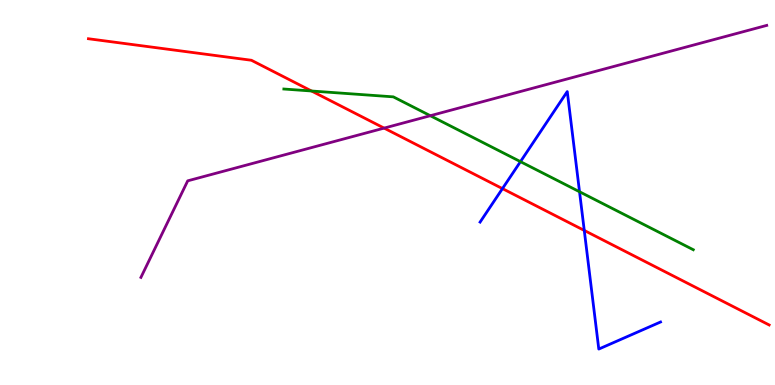[{'lines': ['blue', 'red'], 'intersections': [{'x': 6.48, 'y': 5.1}, {'x': 7.54, 'y': 4.01}]}, {'lines': ['green', 'red'], 'intersections': [{'x': 4.02, 'y': 7.64}]}, {'lines': ['purple', 'red'], 'intersections': [{'x': 4.96, 'y': 6.67}]}, {'lines': ['blue', 'green'], 'intersections': [{'x': 6.72, 'y': 5.8}, {'x': 7.48, 'y': 5.02}]}, {'lines': ['blue', 'purple'], 'intersections': []}, {'lines': ['green', 'purple'], 'intersections': [{'x': 5.55, 'y': 6.99}]}]